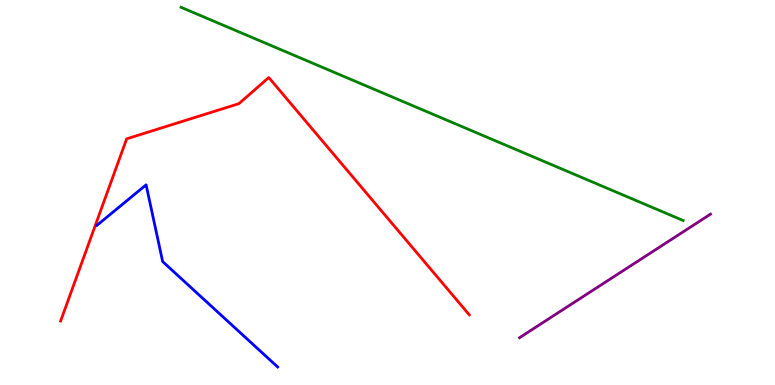[{'lines': ['blue', 'red'], 'intersections': []}, {'lines': ['green', 'red'], 'intersections': []}, {'lines': ['purple', 'red'], 'intersections': []}, {'lines': ['blue', 'green'], 'intersections': []}, {'lines': ['blue', 'purple'], 'intersections': []}, {'lines': ['green', 'purple'], 'intersections': []}]